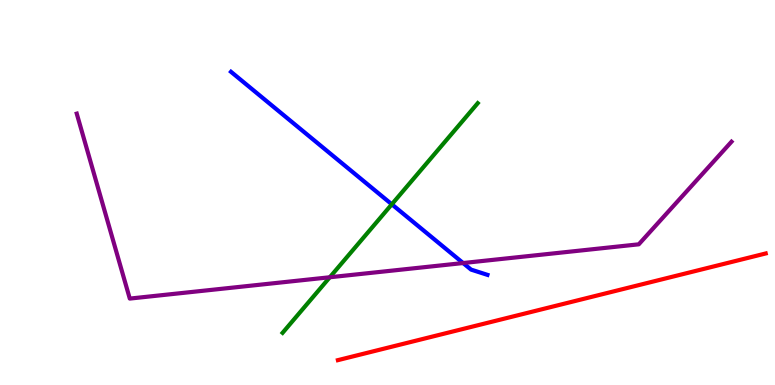[{'lines': ['blue', 'red'], 'intersections': []}, {'lines': ['green', 'red'], 'intersections': []}, {'lines': ['purple', 'red'], 'intersections': []}, {'lines': ['blue', 'green'], 'intersections': [{'x': 5.06, 'y': 4.69}]}, {'lines': ['blue', 'purple'], 'intersections': [{'x': 5.98, 'y': 3.17}]}, {'lines': ['green', 'purple'], 'intersections': [{'x': 4.26, 'y': 2.8}]}]